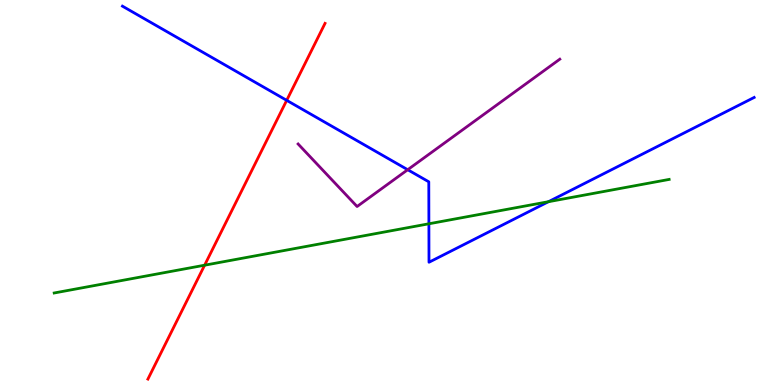[{'lines': ['blue', 'red'], 'intersections': [{'x': 3.7, 'y': 7.39}]}, {'lines': ['green', 'red'], 'intersections': [{'x': 2.64, 'y': 3.11}]}, {'lines': ['purple', 'red'], 'intersections': []}, {'lines': ['blue', 'green'], 'intersections': [{'x': 5.53, 'y': 4.19}, {'x': 7.08, 'y': 4.76}]}, {'lines': ['blue', 'purple'], 'intersections': [{'x': 5.26, 'y': 5.59}]}, {'lines': ['green', 'purple'], 'intersections': []}]